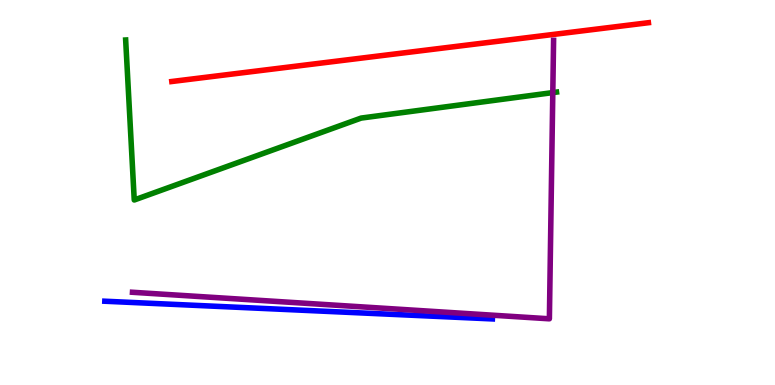[{'lines': ['blue', 'red'], 'intersections': []}, {'lines': ['green', 'red'], 'intersections': []}, {'lines': ['purple', 'red'], 'intersections': []}, {'lines': ['blue', 'green'], 'intersections': []}, {'lines': ['blue', 'purple'], 'intersections': []}, {'lines': ['green', 'purple'], 'intersections': [{'x': 7.13, 'y': 7.6}]}]